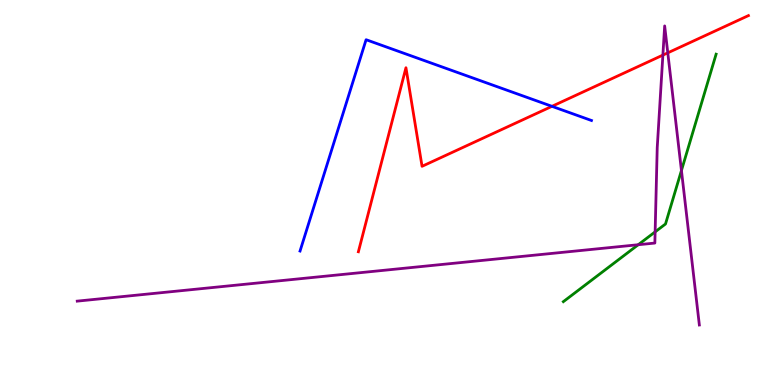[{'lines': ['blue', 'red'], 'intersections': [{'x': 7.12, 'y': 7.24}]}, {'lines': ['green', 'red'], 'intersections': []}, {'lines': ['purple', 'red'], 'intersections': [{'x': 8.55, 'y': 8.57}, {'x': 8.62, 'y': 8.63}]}, {'lines': ['blue', 'green'], 'intersections': []}, {'lines': ['blue', 'purple'], 'intersections': []}, {'lines': ['green', 'purple'], 'intersections': [{'x': 8.24, 'y': 3.64}, {'x': 8.45, 'y': 3.98}, {'x': 8.79, 'y': 5.57}]}]